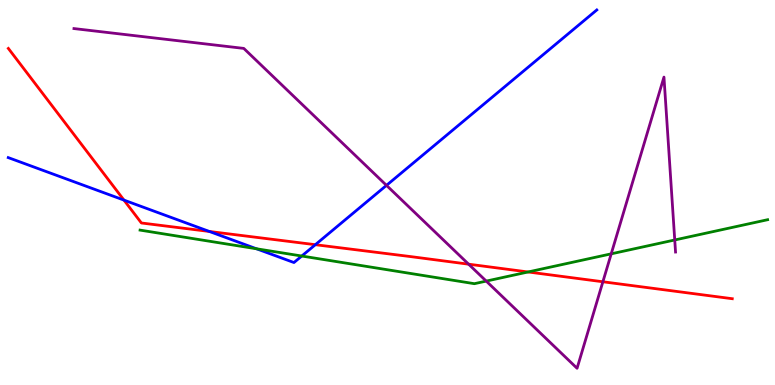[{'lines': ['blue', 'red'], 'intersections': [{'x': 1.6, 'y': 4.8}, {'x': 2.7, 'y': 3.99}, {'x': 4.07, 'y': 3.64}]}, {'lines': ['green', 'red'], 'intersections': [{'x': 6.81, 'y': 2.94}]}, {'lines': ['purple', 'red'], 'intersections': [{'x': 6.05, 'y': 3.14}, {'x': 7.78, 'y': 2.68}]}, {'lines': ['blue', 'green'], 'intersections': [{'x': 3.31, 'y': 3.54}, {'x': 3.89, 'y': 3.35}]}, {'lines': ['blue', 'purple'], 'intersections': [{'x': 4.99, 'y': 5.19}]}, {'lines': ['green', 'purple'], 'intersections': [{'x': 6.27, 'y': 2.7}, {'x': 7.89, 'y': 3.41}, {'x': 8.71, 'y': 3.77}]}]